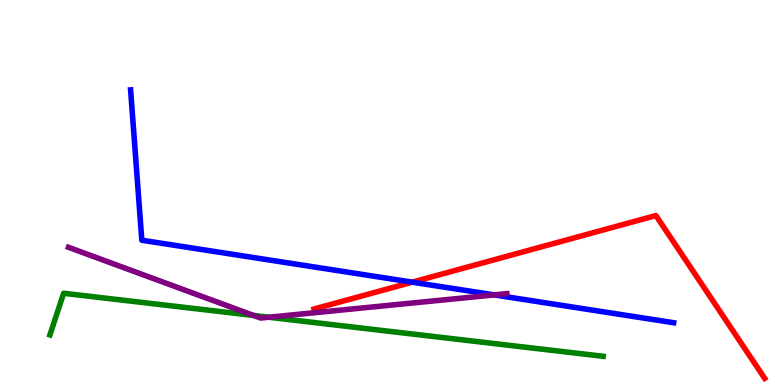[{'lines': ['blue', 'red'], 'intersections': [{'x': 5.32, 'y': 2.67}]}, {'lines': ['green', 'red'], 'intersections': []}, {'lines': ['purple', 'red'], 'intersections': []}, {'lines': ['blue', 'green'], 'intersections': []}, {'lines': ['blue', 'purple'], 'intersections': [{'x': 6.38, 'y': 2.34}]}, {'lines': ['green', 'purple'], 'intersections': [{'x': 3.27, 'y': 1.81}, {'x': 3.47, 'y': 1.76}]}]